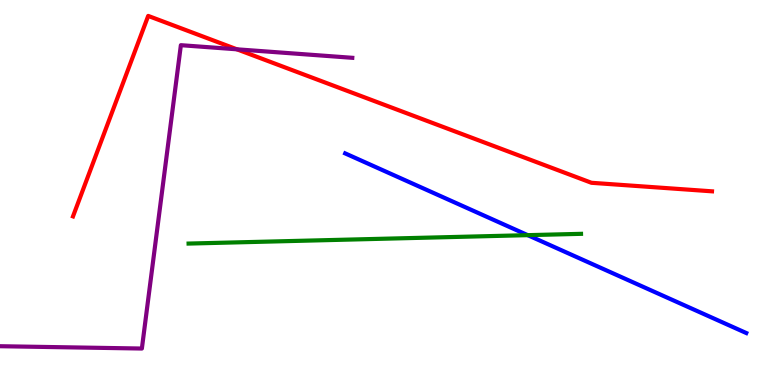[{'lines': ['blue', 'red'], 'intersections': []}, {'lines': ['green', 'red'], 'intersections': []}, {'lines': ['purple', 'red'], 'intersections': [{'x': 3.06, 'y': 8.72}]}, {'lines': ['blue', 'green'], 'intersections': [{'x': 6.81, 'y': 3.89}]}, {'lines': ['blue', 'purple'], 'intersections': []}, {'lines': ['green', 'purple'], 'intersections': []}]